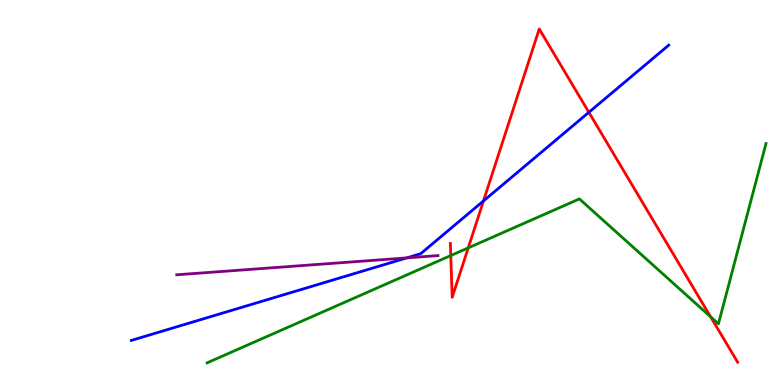[{'lines': ['blue', 'red'], 'intersections': [{'x': 6.24, 'y': 4.78}, {'x': 7.6, 'y': 7.08}]}, {'lines': ['green', 'red'], 'intersections': [{'x': 5.82, 'y': 3.36}, {'x': 6.04, 'y': 3.56}, {'x': 9.17, 'y': 1.77}]}, {'lines': ['purple', 'red'], 'intersections': []}, {'lines': ['blue', 'green'], 'intersections': []}, {'lines': ['blue', 'purple'], 'intersections': [{'x': 5.25, 'y': 3.3}]}, {'lines': ['green', 'purple'], 'intersections': []}]